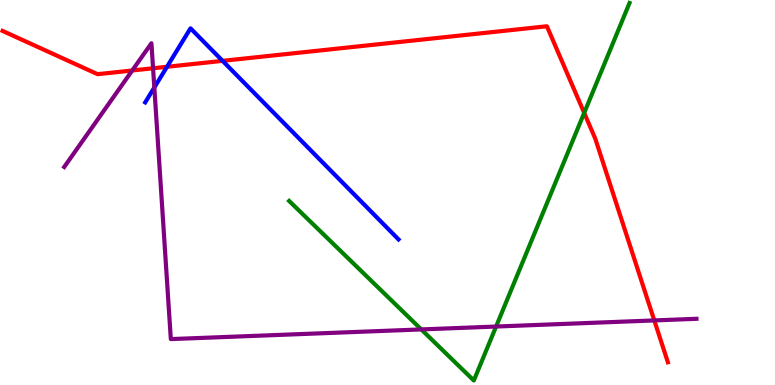[{'lines': ['blue', 'red'], 'intersections': [{'x': 2.15, 'y': 8.27}, {'x': 2.87, 'y': 8.42}]}, {'lines': ['green', 'red'], 'intersections': [{'x': 7.54, 'y': 7.07}]}, {'lines': ['purple', 'red'], 'intersections': [{'x': 1.71, 'y': 8.17}, {'x': 1.98, 'y': 8.23}, {'x': 8.44, 'y': 1.68}]}, {'lines': ['blue', 'green'], 'intersections': []}, {'lines': ['blue', 'purple'], 'intersections': [{'x': 1.99, 'y': 7.73}]}, {'lines': ['green', 'purple'], 'intersections': [{'x': 5.44, 'y': 1.44}, {'x': 6.4, 'y': 1.52}]}]